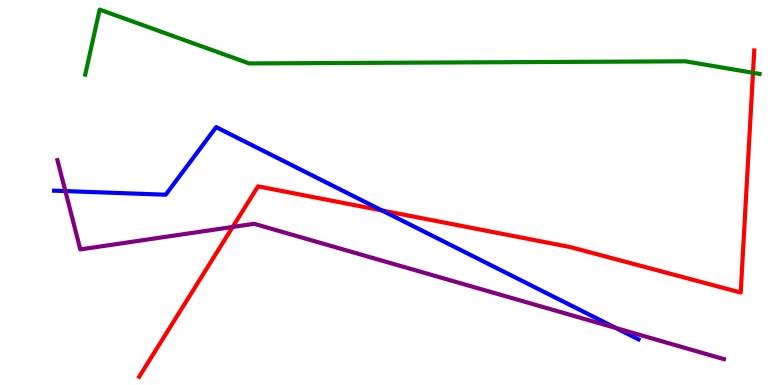[{'lines': ['blue', 'red'], 'intersections': [{'x': 4.93, 'y': 4.53}]}, {'lines': ['green', 'red'], 'intersections': [{'x': 9.72, 'y': 8.11}]}, {'lines': ['purple', 'red'], 'intersections': [{'x': 3.0, 'y': 4.11}]}, {'lines': ['blue', 'green'], 'intersections': []}, {'lines': ['blue', 'purple'], 'intersections': [{'x': 0.843, 'y': 5.04}, {'x': 7.95, 'y': 1.48}]}, {'lines': ['green', 'purple'], 'intersections': []}]